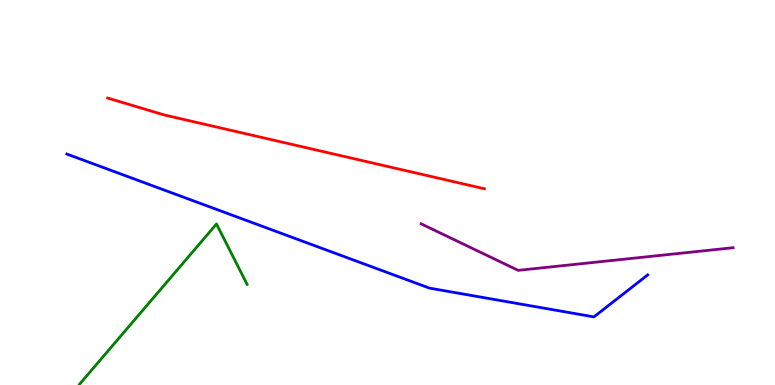[{'lines': ['blue', 'red'], 'intersections': []}, {'lines': ['green', 'red'], 'intersections': []}, {'lines': ['purple', 'red'], 'intersections': []}, {'lines': ['blue', 'green'], 'intersections': []}, {'lines': ['blue', 'purple'], 'intersections': []}, {'lines': ['green', 'purple'], 'intersections': []}]